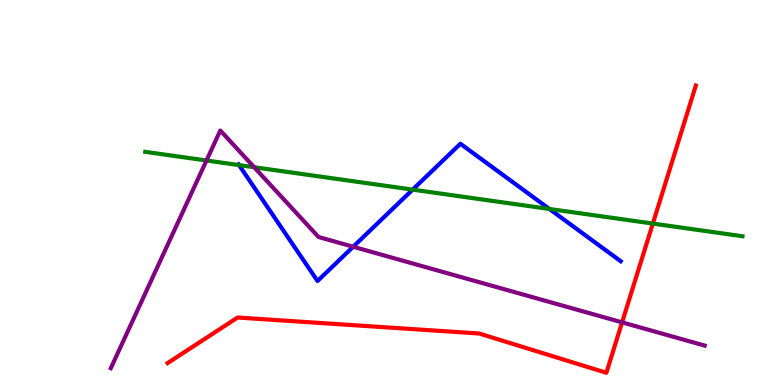[{'lines': ['blue', 'red'], 'intersections': []}, {'lines': ['green', 'red'], 'intersections': [{'x': 8.42, 'y': 4.19}]}, {'lines': ['purple', 'red'], 'intersections': [{'x': 8.03, 'y': 1.63}]}, {'lines': ['blue', 'green'], 'intersections': [{'x': 3.08, 'y': 5.71}, {'x': 5.32, 'y': 5.07}, {'x': 7.09, 'y': 4.57}]}, {'lines': ['blue', 'purple'], 'intersections': [{'x': 4.56, 'y': 3.59}]}, {'lines': ['green', 'purple'], 'intersections': [{'x': 2.66, 'y': 5.83}, {'x': 3.28, 'y': 5.66}]}]